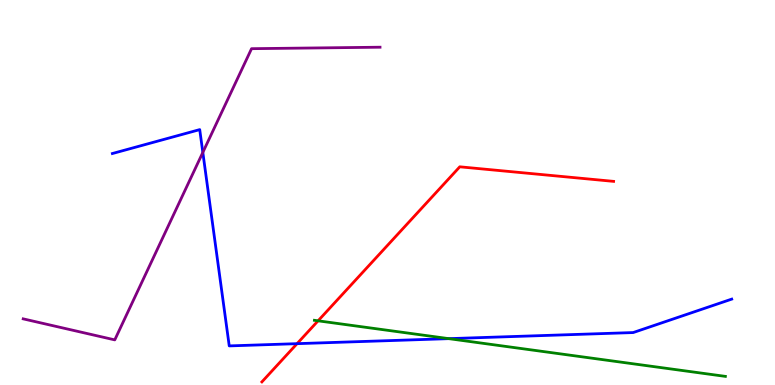[{'lines': ['blue', 'red'], 'intersections': [{'x': 3.83, 'y': 1.07}]}, {'lines': ['green', 'red'], 'intersections': [{'x': 4.1, 'y': 1.67}]}, {'lines': ['purple', 'red'], 'intersections': []}, {'lines': ['blue', 'green'], 'intersections': [{'x': 5.79, 'y': 1.2}]}, {'lines': ['blue', 'purple'], 'intersections': [{'x': 2.62, 'y': 6.04}]}, {'lines': ['green', 'purple'], 'intersections': []}]